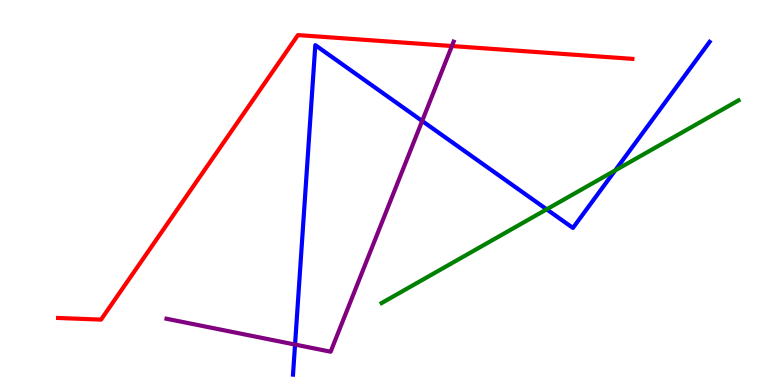[{'lines': ['blue', 'red'], 'intersections': []}, {'lines': ['green', 'red'], 'intersections': []}, {'lines': ['purple', 'red'], 'intersections': [{'x': 5.83, 'y': 8.8}]}, {'lines': ['blue', 'green'], 'intersections': [{'x': 7.05, 'y': 4.56}, {'x': 7.94, 'y': 5.57}]}, {'lines': ['blue', 'purple'], 'intersections': [{'x': 3.81, 'y': 1.05}, {'x': 5.45, 'y': 6.86}]}, {'lines': ['green', 'purple'], 'intersections': []}]